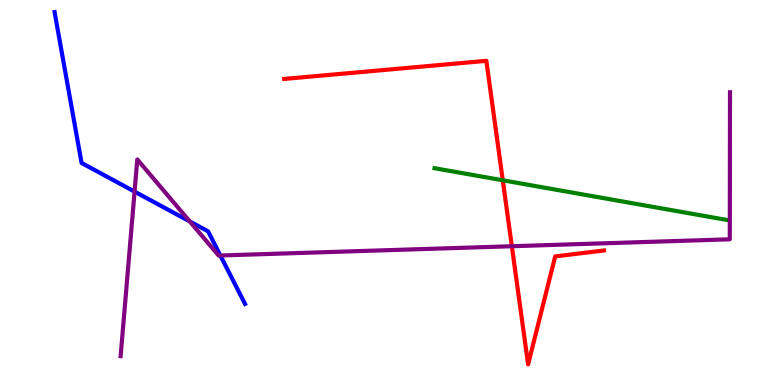[{'lines': ['blue', 'red'], 'intersections': []}, {'lines': ['green', 'red'], 'intersections': [{'x': 6.49, 'y': 5.32}]}, {'lines': ['purple', 'red'], 'intersections': [{'x': 6.6, 'y': 3.6}]}, {'lines': ['blue', 'green'], 'intersections': []}, {'lines': ['blue', 'purple'], 'intersections': [{'x': 1.74, 'y': 5.02}, {'x': 2.45, 'y': 4.25}, {'x': 2.84, 'y': 3.36}]}, {'lines': ['green', 'purple'], 'intersections': []}]